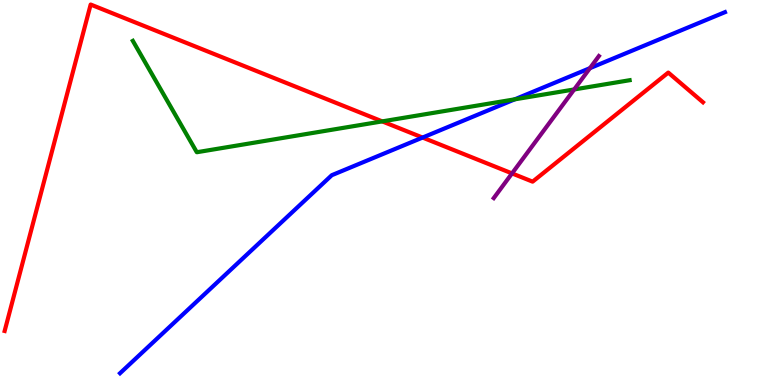[{'lines': ['blue', 'red'], 'intersections': [{'x': 5.45, 'y': 6.43}]}, {'lines': ['green', 'red'], 'intersections': [{'x': 4.93, 'y': 6.85}]}, {'lines': ['purple', 'red'], 'intersections': [{'x': 6.61, 'y': 5.5}]}, {'lines': ['blue', 'green'], 'intersections': [{'x': 6.64, 'y': 7.42}]}, {'lines': ['blue', 'purple'], 'intersections': [{'x': 7.61, 'y': 8.23}]}, {'lines': ['green', 'purple'], 'intersections': [{'x': 7.41, 'y': 7.68}]}]